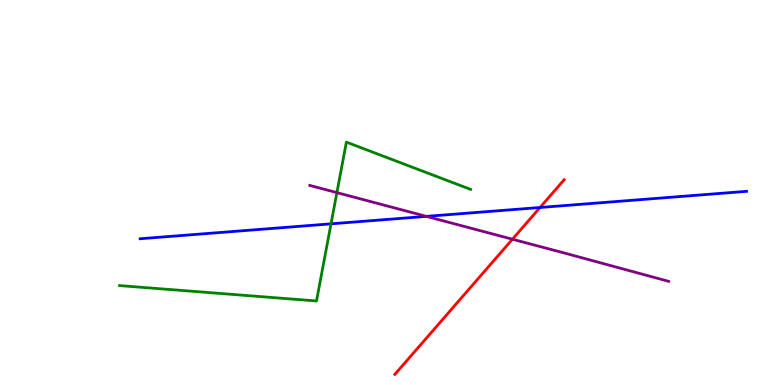[{'lines': ['blue', 'red'], 'intersections': [{'x': 6.97, 'y': 4.61}]}, {'lines': ['green', 'red'], 'intersections': []}, {'lines': ['purple', 'red'], 'intersections': [{'x': 6.61, 'y': 3.79}]}, {'lines': ['blue', 'green'], 'intersections': [{'x': 4.27, 'y': 4.19}]}, {'lines': ['blue', 'purple'], 'intersections': [{'x': 5.5, 'y': 4.38}]}, {'lines': ['green', 'purple'], 'intersections': [{'x': 4.35, 'y': 5.0}]}]